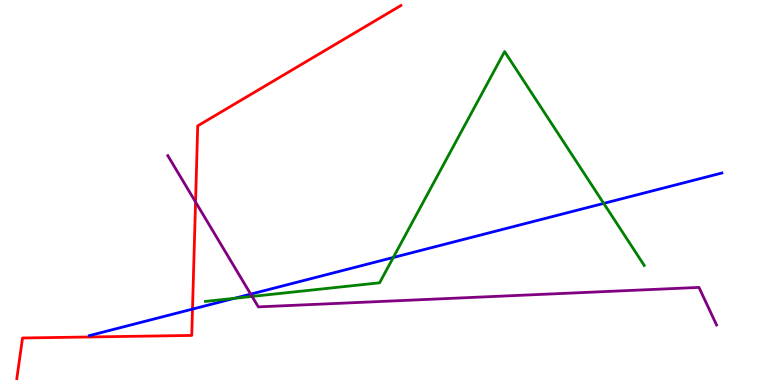[{'lines': ['blue', 'red'], 'intersections': [{'x': 2.48, 'y': 1.97}]}, {'lines': ['green', 'red'], 'intersections': []}, {'lines': ['purple', 'red'], 'intersections': [{'x': 2.52, 'y': 4.75}]}, {'lines': ['blue', 'green'], 'intersections': [{'x': 3.03, 'y': 2.25}, {'x': 5.07, 'y': 3.31}, {'x': 7.79, 'y': 4.72}]}, {'lines': ['blue', 'purple'], 'intersections': [{'x': 3.23, 'y': 2.36}]}, {'lines': ['green', 'purple'], 'intersections': [{'x': 3.25, 'y': 2.3}]}]